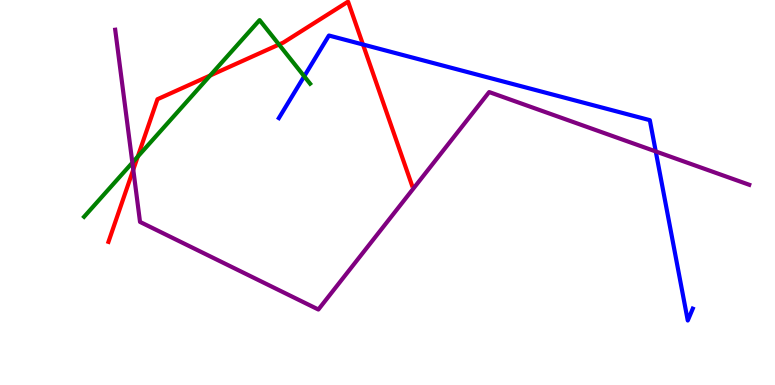[{'lines': ['blue', 'red'], 'intersections': [{'x': 4.68, 'y': 8.84}]}, {'lines': ['green', 'red'], 'intersections': [{'x': 1.78, 'y': 5.93}, {'x': 2.71, 'y': 8.04}, {'x': 3.6, 'y': 8.84}]}, {'lines': ['purple', 'red'], 'intersections': [{'x': 1.72, 'y': 5.59}]}, {'lines': ['blue', 'green'], 'intersections': [{'x': 3.93, 'y': 8.02}]}, {'lines': ['blue', 'purple'], 'intersections': [{'x': 8.46, 'y': 6.07}]}, {'lines': ['green', 'purple'], 'intersections': [{'x': 1.71, 'y': 5.77}]}]